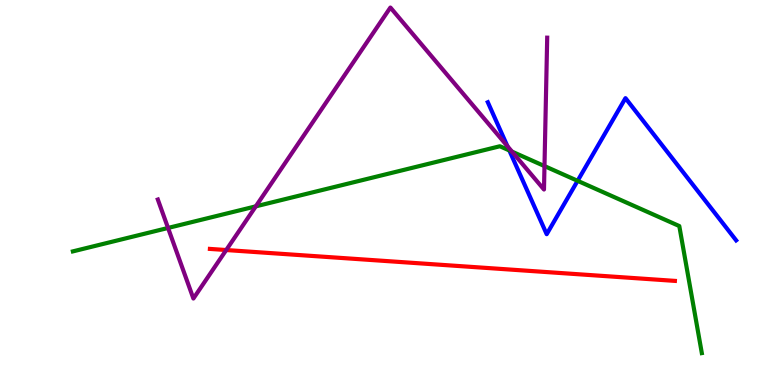[{'lines': ['blue', 'red'], 'intersections': []}, {'lines': ['green', 'red'], 'intersections': []}, {'lines': ['purple', 'red'], 'intersections': [{'x': 2.92, 'y': 3.51}]}, {'lines': ['blue', 'green'], 'intersections': [{'x': 6.57, 'y': 6.09}, {'x': 7.45, 'y': 5.3}]}, {'lines': ['blue', 'purple'], 'intersections': [{'x': 6.55, 'y': 6.2}]}, {'lines': ['green', 'purple'], 'intersections': [{'x': 2.17, 'y': 4.08}, {'x': 3.3, 'y': 4.64}, {'x': 6.61, 'y': 6.06}, {'x': 7.03, 'y': 5.69}]}]